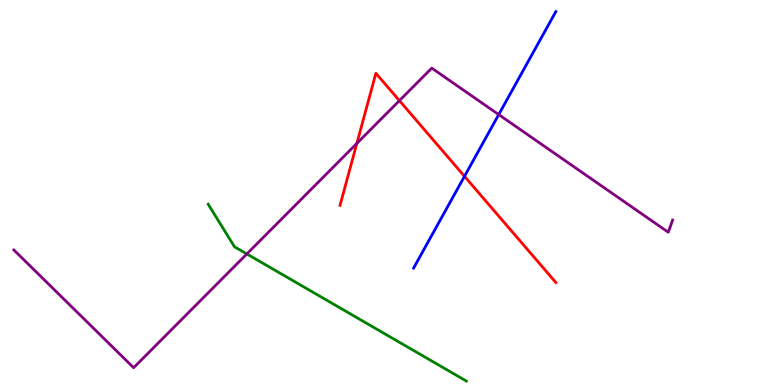[{'lines': ['blue', 'red'], 'intersections': [{'x': 5.99, 'y': 5.42}]}, {'lines': ['green', 'red'], 'intersections': []}, {'lines': ['purple', 'red'], 'intersections': [{'x': 4.6, 'y': 6.27}, {'x': 5.15, 'y': 7.39}]}, {'lines': ['blue', 'green'], 'intersections': []}, {'lines': ['blue', 'purple'], 'intersections': [{'x': 6.44, 'y': 7.02}]}, {'lines': ['green', 'purple'], 'intersections': [{'x': 3.19, 'y': 3.4}]}]